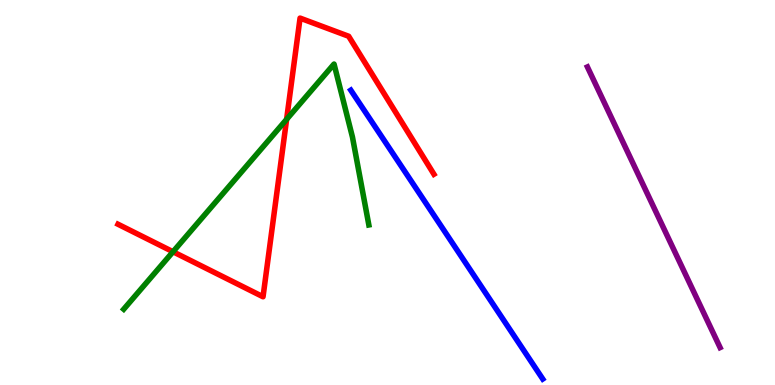[{'lines': ['blue', 'red'], 'intersections': []}, {'lines': ['green', 'red'], 'intersections': [{'x': 2.23, 'y': 3.46}, {'x': 3.7, 'y': 6.9}]}, {'lines': ['purple', 'red'], 'intersections': []}, {'lines': ['blue', 'green'], 'intersections': []}, {'lines': ['blue', 'purple'], 'intersections': []}, {'lines': ['green', 'purple'], 'intersections': []}]